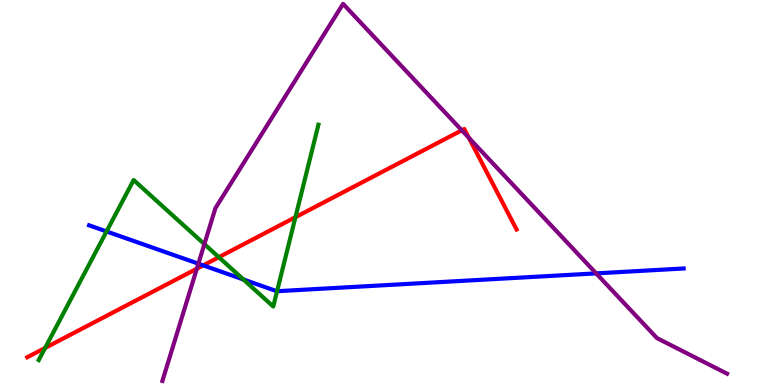[{'lines': ['blue', 'red'], 'intersections': [{'x': 2.62, 'y': 3.11}]}, {'lines': ['green', 'red'], 'intersections': [{'x': 0.583, 'y': 0.963}, {'x': 2.82, 'y': 3.32}, {'x': 3.81, 'y': 4.36}]}, {'lines': ['purple', 'red'], 'intersections': [{'x': 2.54, 'y': 3.02}, {'x': 5.96, 'y': 6.62}, {'x': 6.05, 'y': 6.42}]}, {'lines': ['blue', 'green'], 'intersections': [{'x': 1.37, 'y': 3.99}, {'x': 3.14, 'y': 2.74}, {'x': 3.57, 'y': 2.44}]}, {'lines': ['blue', 'purple'], 'intersections': [{'x': 2.56, 'y': 3.15}, {'x': 7.69, 'y': 2.9}]}, {'lines': ['green', 'purple'], 'intersections': [{'x': 2.64, 'y': 3.66}]}]